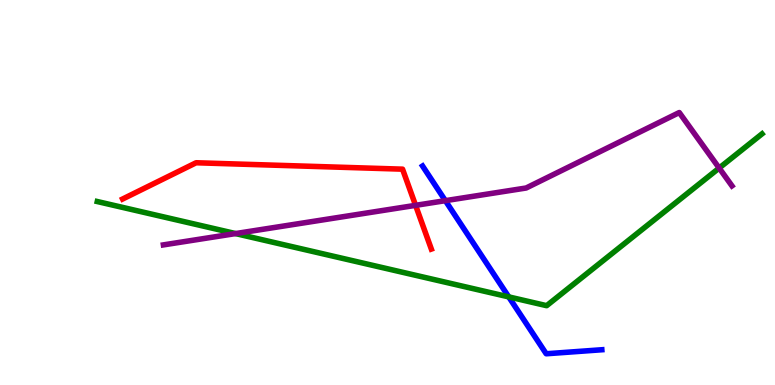[{'lines': ['blue', 'red'], 'intersections': []}, {'lines': ['green', 'red'], 'intersections': []}, {'lines': ['purple', 'red'], 'intersections': [{'x': 5.36, 'y': 4.67}]}, {'lines': ['blue', 'green'], 'intersections': [{'x': 6.56, 'y': 2.29}]}, {'lines': ['blue', 'purple'], 'intersections': [{'x': 5.75, 'y': 4.79}]}, {'lines': ['green', 'purple'], 'intersections': [{'x': 3.04, 'y': 3.93}, {'x': 9.28, 'y': 5.63}]}]